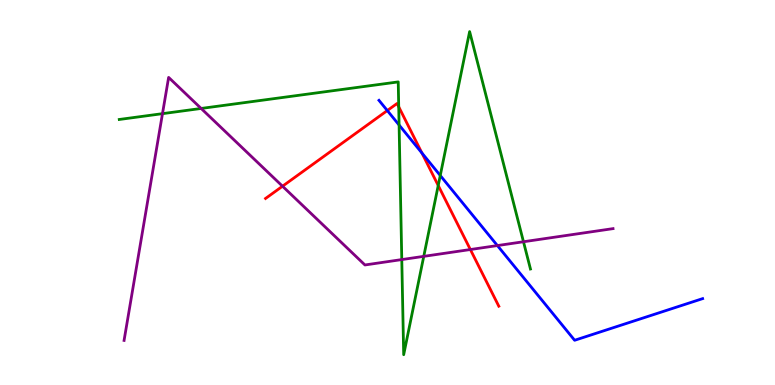[{'lines': ['blue', 'red'], 'intersections': [{'x': 5.0, 'y': 7.13}, {'x': 5.44, 'y': 6.03}]}, {'lines': ['green', 'red'], 'intersections': [{'x': 5.14, 'y': 7.23}, {'x': 5.65, 'y': 5.18}]}, {'lines': ['purple', 'red'], 'intersections': [{'x': 3.65, 'y': 5.16}, {'x': 6.07, 'y': 3.52}]}, {'lines': ['blue', 'green'], 'intersections': [{'x': 5.15, 'y': 6.75}, {'x': 5.68, 'y': 5.44}]}, {'lines': ['blue', 'purple'], 'intersections': [{'x': 6.42, 'y': 3.62}]}, {'lines': ['green', 'purple'], 'intersections': [{'x': 2.1, 'y': 7.05}, {'x': 2.6, 'y': 7.18}, {'x': 5.18, 'y': 3.26}, {'x': 5.47, 'y': 3.34}, {'x': 6.75, 'y': 3.72}]}]